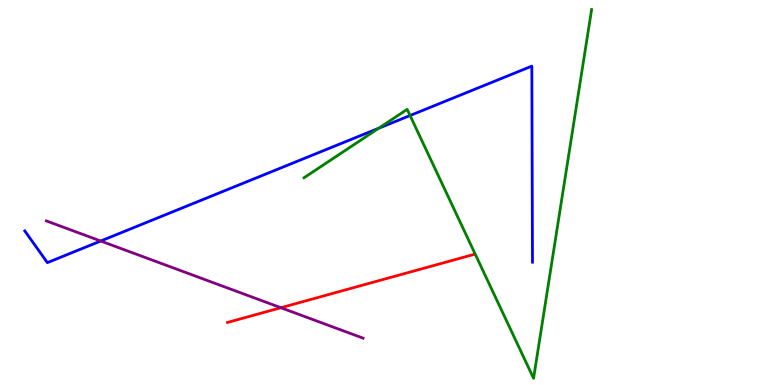[{'lines': ['blue', 'red'], 'intersections': []}, {'lines': ['green', 'red'], 'intersections': []}, {'lines': ['purple', 'red'], 'intersections': [{'x': 3.62, 'y': 2.01}]}, {'lines': ['blue', 'green'], 'intersections': [{'x': 4.89, 'y': 6.67}, {'x': 5.29, 'y': 7.0}]}, {'lines': ['blue', 'purple'], 'intersections': [{'x': 1.3, 'y': 3.74}]}, {'lines': ['green', 'purple'], 'intersections': []}]